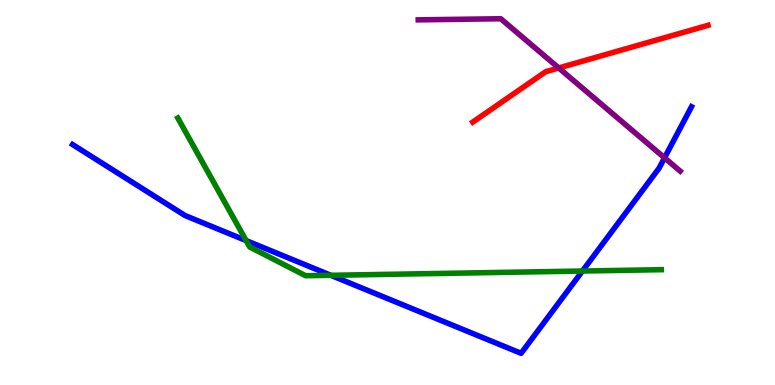[{'lines': ['blue', 'red'], 'intersections': []}, {'lines': ['green', 'red'], 'intersections': []}, {'lines': ['purple', 'red'], 'intersections': [{'x': 7.21, 'y': 8.23}]}, {'lines': ['blue', 'green'], 'intersections': [{'x': 3.18, 'y': 3.75}, {'x': 4.27, 'y': 2.85}, {'x': 7.52, 'y': 2.96}]}, {'lines': ['blue', 'purple'], 'intersections': [{'x': 8.57, 'y': 5.9}]}, {'lines': ['green', 'purple'], 'intersections': []}]